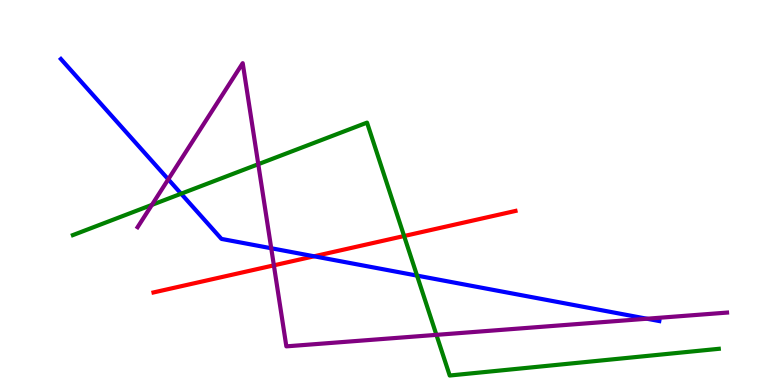[{'lines': ['blue', 'red'], 'intersections': [{'x': 4.05, 'y': 3.34}]}, {'lines': ['green', 'red'], 'intersections': [{'x': 5.21, 'y': 3.87}]}, {'lines': ['purple', 'red'], 'intersections': [{'x': 3.53, 'y': 3.11}]}, {'lines': ['blue', 'green'], 'intersections': [{'x': 2.34, 'y': 4.97}, {'x': 5.38, 'y': 2.84}]}, {'lines': ['blue', 'purple'], 'intersections': [{'x': 2.17, 'y': 5.34}, {'x': 3.5, 'y': 3.55}, {'x': 8.35, 'y': 1.72}]}, {'lines': ['green', 'purple'], 'intersections': [{'x': 1.96, 'y': 4.68}, {'x': 3.33, 'y': 5.73}, {'x': 5.63, 'y': 1.3}]}]